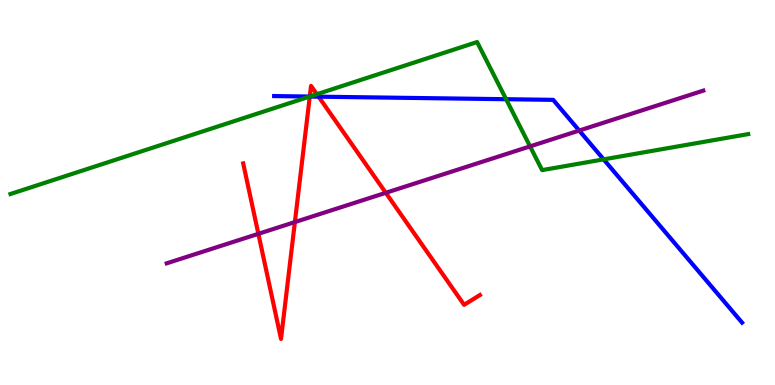[{'lines': ['blue', 'red'], 'intersections': [{'x': 4.0, 'y': 7.49}, {'x': 4.11, 'y': 7.49}]}, {'lines': ['green', 'red'], 'intersections': [{'x': 4.0, 'y': 7.49}, {'x': 4.09, 'y': 7.55}]}, {'lines': ['purple', 'red'], 'intersections': [{'x': 3.33, 'y': 3.93}, {'x': 3.8, 'y': 4.23}, {'x': 4.98, 'y': 4.99}]}, {'lines': ['blue', 'green'], 'intersections': [{'x': 4.0, 'y': 7.49}, {'x': 6.53, 'y': 7.42}, {'x': 7.79, 'y': 5.86}]}, {'lines': ['blue', 'purple'], 'intersections': [{'x': 7.47, 'y': 6.61}]}, {'lines': ['green', 'purple'], 'intersections': [{'x': 6.84, 'y': 6.2}]}]